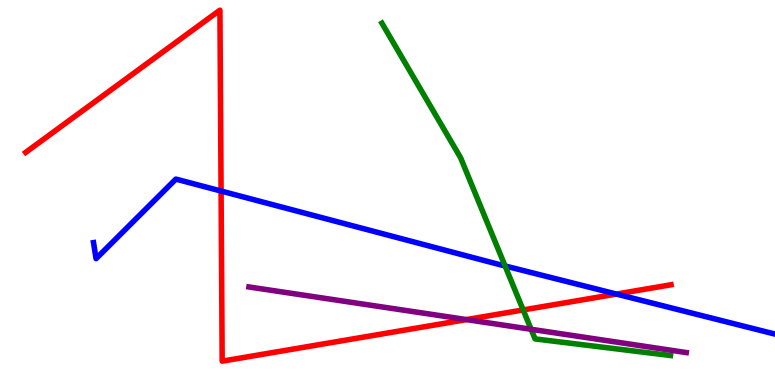[{'lines': ['blue', 'red'], 'intersections': [{'x': 2.85, 'y': 5.04}, {'x': 7.95, 'y': 2.36}]}, {'lines': ['green', 'red'], 'intersections': [{'x': 6.75, 'y': 1.95}]}, {'lines': ['purple', 'red'], 'intersections': [{'x': 6.02, 'y': 1.7}]}, {'lines': ['blue', 'green'], 'intersections': [{'x': 6.52, 'y': 3.09}]}, {'lines': ['blue', 'purple'], 'intersections': []}, {'lines': ['green', 'purple'], 'intersections': [{'x': 6.85, 'y': 1.45}]}]